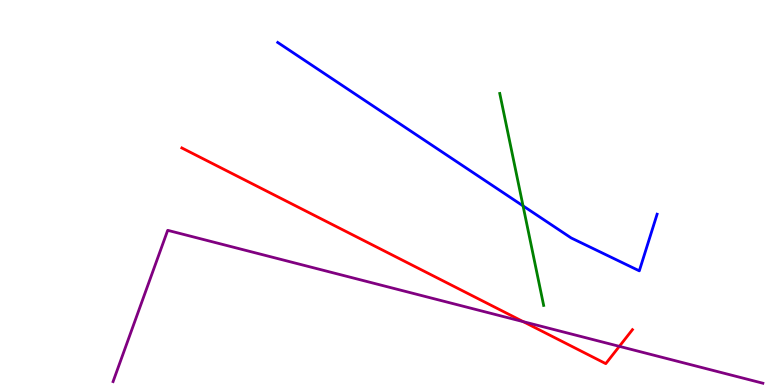[{'lines': ['blue', 'red'], 'intersections': []}, {'lines': ['green', 'red'], 'intersections': []}, {'lines': ['purple', 'red'], 'intersections': [{'x': 6.75, 'y': 1.64}, {'x': 7.99, 'y': 1.0}]}, {'lines': ['blue', 'green'], 'intersections': [{'x': 6.75, 'y': 4.65}]}, {'lines': ['blue', 'purple'], 'intersections': []}, {'lines': ['green', 'purple'], 'intersections': []}]